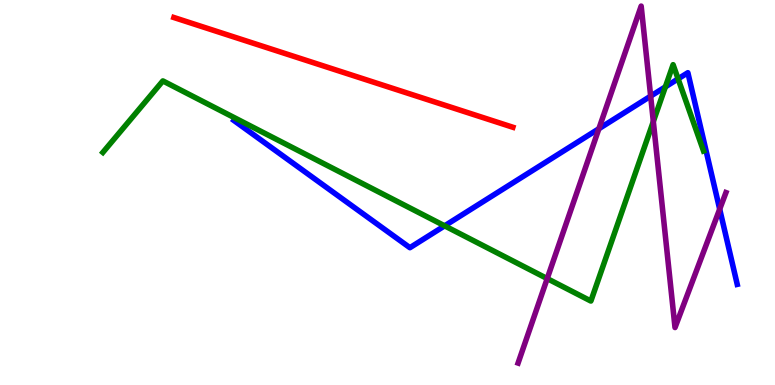[{'lines': ['blue', 'red'], 'intersections': []}, {'lines': ['green', 'red'], 'intersections': []}, {'lines': ['purple', 'red'], 'intersections': []}, {'lines': ['blue', 'green'], 'intersections': [{'x': 5.74, 'y': 4.13}, {'x': 8.59, 'y': 7.74}, {'x': 8.75, 'y': 7.95}]}, {'lines': ['blue', 'purple'], 'intersections': [{'x': 7.73, 'y': 6.66}, {'x': 8.4, 'y': 7.5}, {'x': 9.29, 'y': 4.57}]}, {'lines': ['green', 'purple'], 'intersections': [{'x': 7.06, 'y': 2.76}, {'x': 8.43, 'y': 6.84}]}]